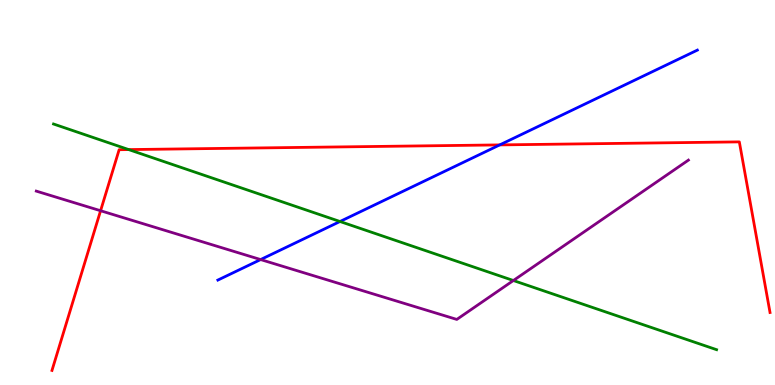[{'lines': ['blue', 'red'], 'intersections': [{'x': 6.45, 'y': 6.24}]}, {'lines': ['green', 'red'], 'intersections': [{'x': 1.66, 'y': 6.11}]}, {'lines': ['purple', 'red'], 'intersections': [{'x': 1.3, 'y': 4.53}]}, {'lines': ['blue', 'green'], 'intersections': [{'x': 4.39, 'y': 4.25}]}, {'lines': ['blue', 'purple'], 'intersections': [{'x': 3.36, 'y': 3.26}]}, {'lines': ['green', 'purple'], 'intersections': [{'x': 6.62, 'y': 2.71}]}]